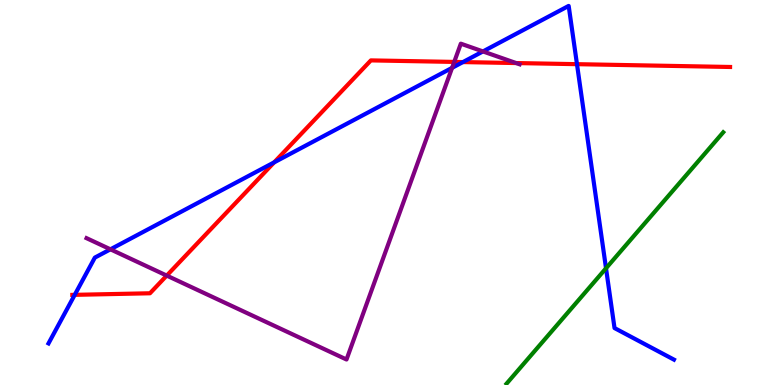[{'lines': ['blue', 'red'], 'intersections': [{'x': 0.964, 'y': 2.34}, {'x': 3.54, 'y': 5.78}, {'x': 5.97, 'y': 8.39}, {'x': 7.44, 'y': 8.33}]}, {'lines': ['green', 'red'], 'intersections': []}, {'lines': ['purple', 'red'], 'intersections': [{'x': 2.15, 'y': 2.84}, {'x': 5.86, 'y': 8.39}, {'x': 6.66, 'y': 8.36}]}, {'lines': ['blue', 'green'], 'intersections': [{'x': 7.82, 'y': 3.03}]}, {'lines': ['blue', 'purple'], 'intersections': [{'x': 1.42, 'y': 3.52}, {'x': 5.83, 'y': 8.24}, {'x': 6.23, 'y': 8.66}]}, {'lines': ['green', 'purple'], 'intersections': []}]